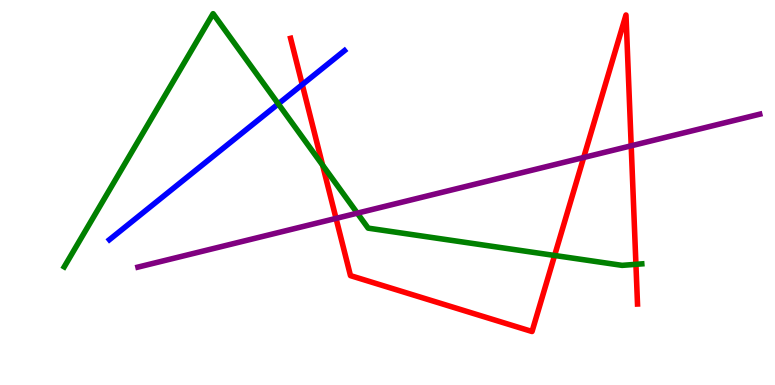[{'lines': ['blue', 'red'], 'intersections': [{'x': 3.9, 'y': 7.8}]}, {'lines': ['green', 'red'], 'intersections': [{'x': 4.16, 'y': 5.71}, {'x': 7.16, 'y': 3.36}, {'x': 8.21, 'y': 3.13}]}, {'lines': ['purple', 'red'], 'intersections': [{'x': 4.34, 'y': 4.33}, {'x': 7.53, 'y': 5.91}, {'x': 8.14, 'y': 6.21}]}, {'lines': ['blue', 'green'], 'intersections': [{'x': 3.59, 'y': 7.3}]}, {'lines': ['blue', 'purple'], 'intersections': []}, {'lines': ['green', 'purple'], 'intersections': [{'x': 4.61, 'y': 4.46}]}]